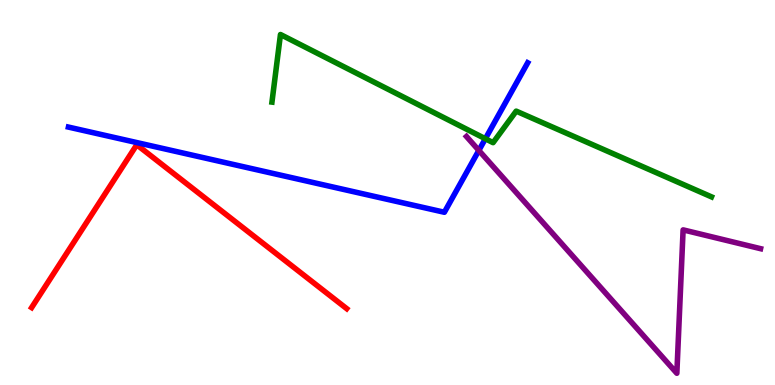[{'lines': ['blue', 'red'], 'intersections': []}, {'lines': ['green', 'red'], 'intersections': []}, {'lines': ['purple', 'red'], 'intersections': []}, {'lines': ['blue', 'green'], 'intersections': [{'x': 6.26, 'y': 6.4}]}, {'lines': ['blue', 'purple'], 'intersections': [{'x': 6.18, 'y': 6.09}]}, {'lines': ['green', 'purple'], 'intersections': []}]